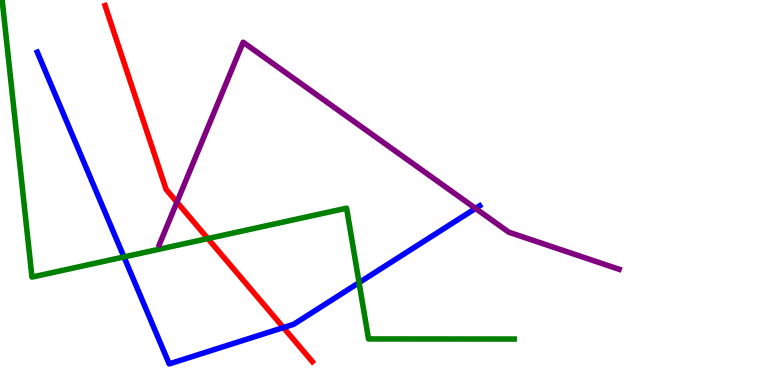[{'lines': ['blue', 'red'], 'intersections': [{'x': 3.66, 'y': 1.49}]}, {'lines': ['green', 'red'], 'intersections': [{'x': 2.68, 'y': 3.8}]}, {'lines': ['purple', 'red'], 'intersections': [{'x': 2.28, 'y': 4.75}]}, {'lines': ['blue', 'green'], 'intersections': [{'x': 1.6, 'y': 3.33}, {'x': 4.63, 'y': 2.66}]}, {'lines': ['blue', 'purple'], 'intersections': [{'x': 6.14, 'y': 4.59}]}, {'lines': ['green', 'purple'], 'intersections': []}]